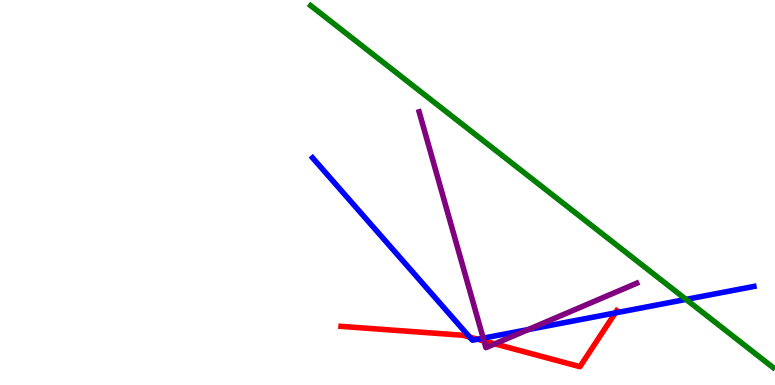[{'lines': ['blue', 'red'], 'intersections': [{'x': 6.06, 'y': 1.24}, {'x': 6.16, 'y': 1.19}, {'x': 7.94, 'y': 1.87}]}, {'lines': ['green', 'red'], 'intersections': []}, {'lines': ['purple', 'red'], 'intersections': [{'x': 6.25, 'y': 1.14}, {'x': 6.38, 'y': 1.07}]}, {'lines': ['blue', 'green'], 'intersections': [{'x': 8.85, 'y': 2.22}]}, {'lines': ['blue', 'purple'], 'intersections': [{'x': 6.23, 'y': 1.22}, {'x': 6.82, 'y': 1.44}]}, {'lines': ['green', 'purple'], 'intersections': []}]